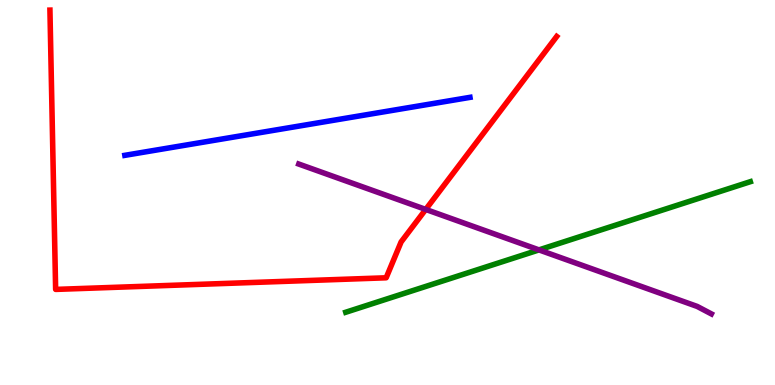[{'lines': ['blue', 'red'], 'intersections': []}, {'lines': ['green', 'red'], 'intersections': []}, {'lines': ['purple', 'red'], 'intersections': [{'x': 5.49, 'y': 4.56}]}, {'lines': ['blue', 'green'], 'intersections': []}, {'lines': ['blue', 'purple'], 'intersections': []}, {'lines': ['green', 'purple'], 'intersections': [{'x': 6.95, 'y': 3.51}]}]